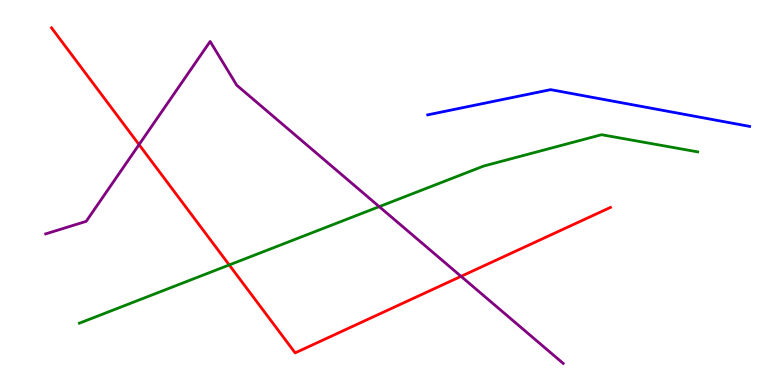[{'lines': ['blue', 'red'], 'intersections': []}, {'lines': ['green', 'red'], 'intersections': [{'x': 2.96, 'y': 3.12}]}, {'lines': ['purple', 'red'], 'intersections': [{'x': 1.79, 'y': 6.24}, {'x': 5.95, 'y': 2.82}]}, {'lines': ['blue', 'green'], 'intersections': []}, {'lines': ['blue', 'purple'], 'intersections': []}, {'lines': ['green', 'purple'], 'intersections': [{'x': 4.89, 'y': 4.63}]}]